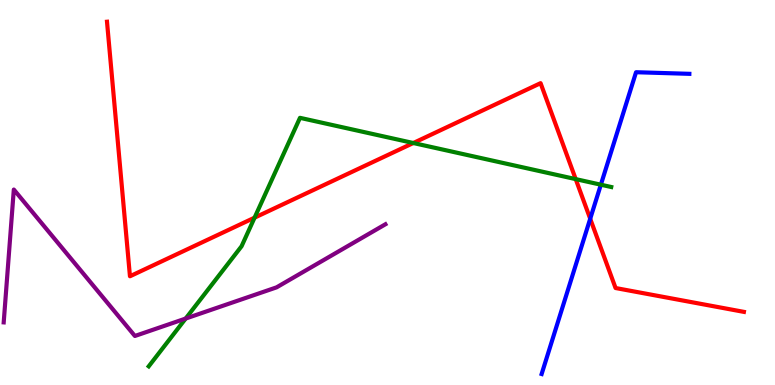[{'lines': ['blue', 'red'], 'intersections': [{'x': 7.62, 'y': 4.32}]}, {'lines': ['green', 'red'], 'intersections': [{'x': 3.28, 'y': 4.35}, {'x': 5.33, 'y': 6.29}, {'x': 7.43, 'y': 5.35}]}, {'lines': ['purple', 'red'], 'intersections': []}, {'lines': ['blue', 'green'], 'intersections': [{'x': 7.75, 'y': 5.2}]}, {'lines': ['blue', 'purple'], 'intersections': []}, {'lines': ['green', 'purple'], 'intersections': [{'x': 2.4, 'y': 1.73}]}]